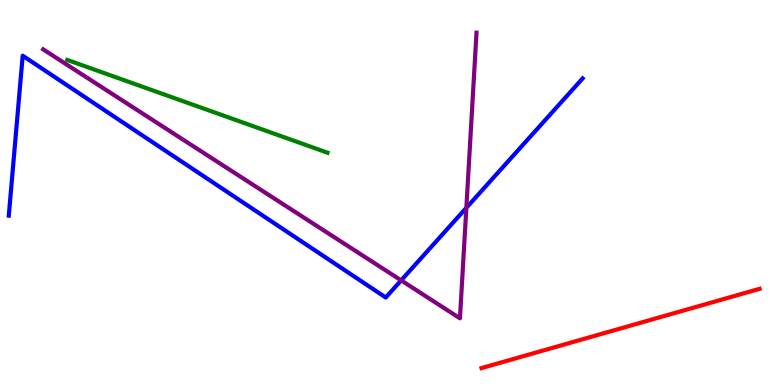[{'lines': ['blue', 'red'], 'intersections': []}, {'lines': ['green', 'red'], 'intersections': []}, {'lines': ['purple', 'red'], 'intersections': []}, {'lines': ['blue', 'green'], 'intersections': []}, {'lines': ['blue', 'purple'], 'intersections': [{'x': 5.18, 'y': 2.72}, {'x': 6.02, 'y': 4.6}]}, {'lines': ['green', 'purple'], 'intersections': []}]